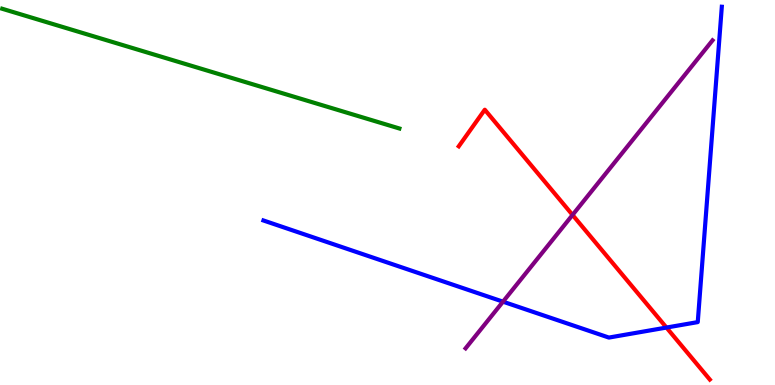[{'lines': ['blue', 'red'], 'intersections': [{'x': 8.6, 'y': 1.49}]}, {'lines': ['green', 'red'], 'intersections': []}, {'lines': ['purple', 'red'], 'intersections': [{'x': 7.39, 'y': 4.42}]}, {'lines': ['blue', 'green'], 'intersections': []}, {'lines': ['blue', 'purple'], 'intersections': [{'x': 6.49, 'y': 2.16}]}, {'lines': ['green', 'purple'], 'intersections': []}]